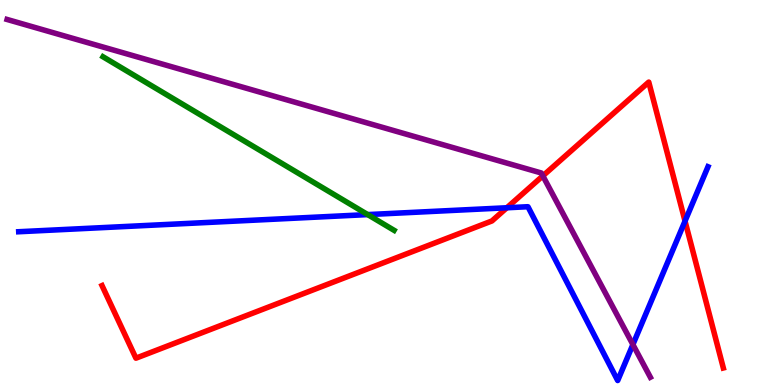[{'lines': ['blue', 'red'], 'intersections': [{'x': 6.54, 'y': 4.6}, {'x': 8.84, 'y': 4.26}]}, {'lines': ['green', 'red'], 'intersections': []}, {'lines': ['purple', 'red'], 'intersections': [{'x': 7.0, 'y': 5.43}]}, {'lines': ['blue', 'green'], 'intersections': [{'x': 4.74, 'y': 4.43}]}, {'lines': ['blue', 'purple'], 'intersections': [{'x': 8.17, 'y': 1.05}]}, {'lines': ['green', 'purple'], 'intersections': []}]